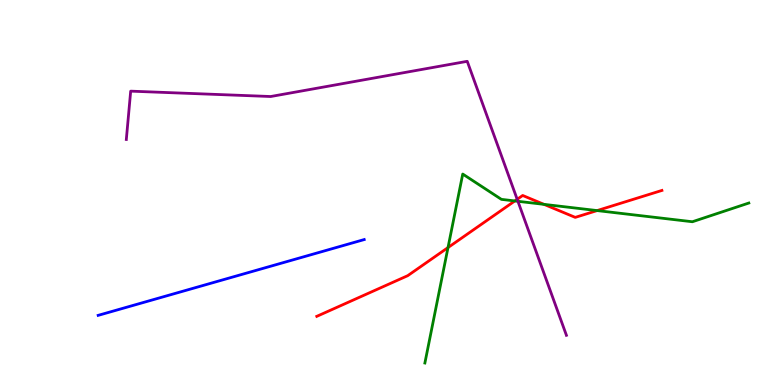[{'lines': ['blue', 'red'], 'intersections': []}, {'lines': ['green', 'red'], 'intersections': [{'x': 5.78, 'y': 3.57}, {'x': 6.64, 'y': 4.78}, {'x': 7.02, 'y': 4.69}, {'x': 7.7, 'y': 4.53}]}, {'lines': ['purple', 'red'], 'intersections': [{'x': 6.67, 'y': 4.82}]}, {'lines': ['blue', 'green'], 'intersections': []}, {'lines': ['blue', 'purple'], 'intersections': []}, {'lines': ['green', 'purple'], 'intersections': [{'x': 6.68, 'y': 4.77}]}]